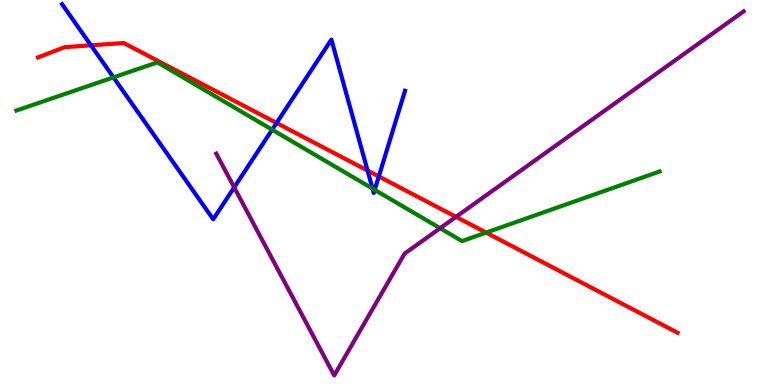[{'lines': ['blue', 'red'], 'intersections': [{'x': 1.17, 'y': 8.82}, {'x': 3.57, 'y': 6.81}, {'x': 4.74, 'y': 5.57}, {'x': 4.89, 'y': 5.42}]}, {'lines': ['green', 'red'], 'intersections': [{'x': 6.27, 'y': 3.96}]}, {'lines': ['purple', 'red'], 'intersections': [{'x': 5.88, 'y': 4.37}]}, {'lines': ['blue', 'green'], 'intersections': [{'x': 1.46, 'y': 7.99}, {'x': 3.51, 'y': 6.63}, {'x': 4.81, 'y': 5.1}, {'x': 4.83, 'y': 5.07}]}, {'lines': ['blue', 'purple'], 'intersections': [{'x': 3.02, 'y': 5.13}]}, {'lines': ['green', 'purple'], 'intersections': [{'x': 5.68, 'y': 4.07}]}]